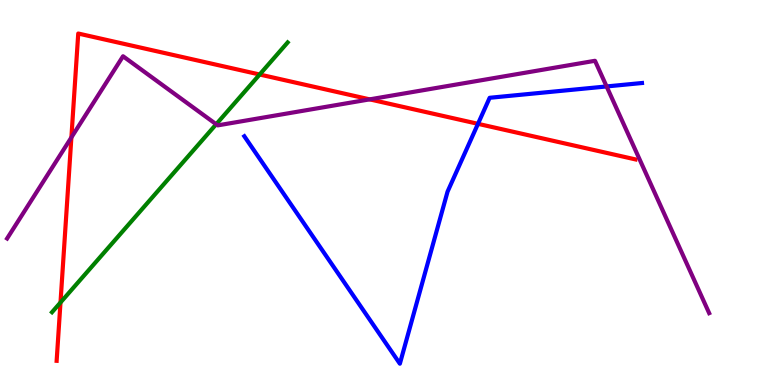[{'lines': ['blue', 'red'], 'intersections': [{'x': 6.17, 'y': 6.78}]}, {'lines': ['green', 'red'], 'intersections': [{'x': 0.781, 'y': 2.14}, {'x': 3.35, 'y': 8.06}]}, {'lines': ['purple', 'red'], 'intersections': [{'x': 0.921, 'y': 6.43}, {'x': 4.77, 'y': 7.42}]}, {'lines': ['blue', 'green'], 'intersections': []}, {'lines': ['blue', 'purple'], 'intersections': [{'x': 7.83, 'y': 7.75}]}, {'lines': ['green', 'purple'], 'intersections': [{'x': 2.79, 'y': 6.77}]}]